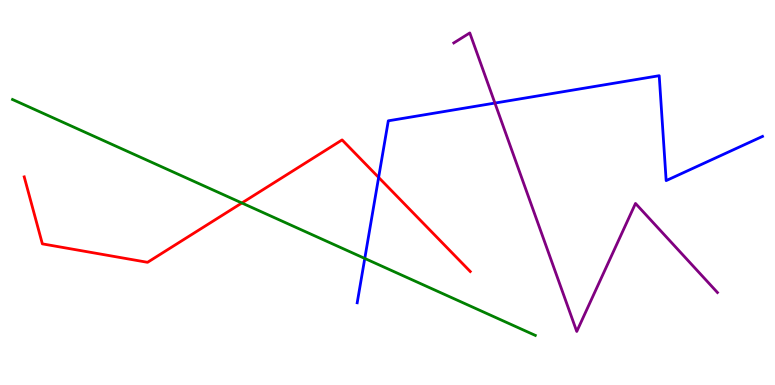[{'lines': ['blue', 'red'], 'intersections': [{'x': 4.89, 'y': 5.39}]}, {'lines': ['green', 'red'], 'intersections': [{'x': 3.12, 'y': 4.73}]}, {'lines': ['purple', 'red'], 'intersections': []}, {'lines': ['blue', 'green'], 'intersections': [{'x': 4.71, 'y': 3.29}]}, {'lines': ['blue', 'purple'], 'intersections': [{'x': 6.39, 'y': 7.32}]}, {'lines': ['green', 'purple'], 'intersections': []}]